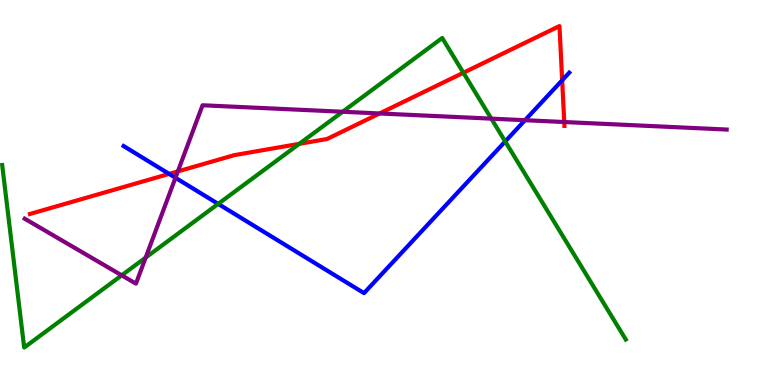[{'lines': ['blue', 'red'], 'intersections': [{'x': 2.18, 'y': 5.48}, {'x': 7.25, 'y': 7.91}]}, {'lines': ['green', 'red'], 'intersections': [{'x': 3.86, 'y': 6.26}, {'x': 5.98, 'y': 8.11}]}, {'lines': ['purple', 'red'], 'intersections': [{'x': 2.29, 'y': 5.55}, {'x': 4.9, 'y': 7.05}, {'x': 7.28, 'y': 6.83}]}, {'lines': ['blue', 'green'], 'intersections': [{'x': 2.82, 'y': 4.7}, {'x': 6.52, 'y': 6.33}]}, {'lines': ['blue', 'purple'], 'intersections': [{'x': 2.26, 'y': 5.38}, {'x': 6.77, 'y': 6.88}]}, {'lines': ['green', 'purple'], 'intersections': [{'x': 1.57, 'y': 2.85}, {'x': 1.88, 'y': 3.31}, {'x': 4.42, 'y': 7.1}, {'x': 6.34, 'y': 6.92}]}]